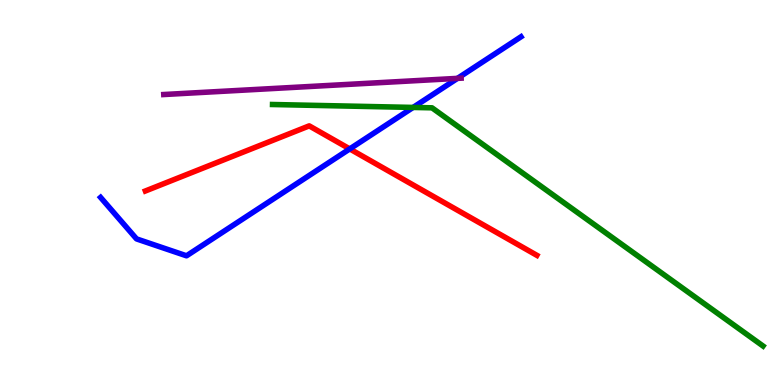[{'lines': ['blue', 'red'], 'intersections': [{'x': 4.51, 'y': 6.13}]}, {'lines': ['green', 'red'], 'intersections': []}, {'lines': ['purple', 'red'], 'intersections': []}, {'lines': ['blue', 'green'], 'intersections': [{'x': 5.33, 'y': 7.21}]}, {'lines': ['blue', 'purple'], 'intersections': [{'x': 5.9, 'y': 7.96}]}, {'lines': ['green', 'purple'], 'intersections': []}]